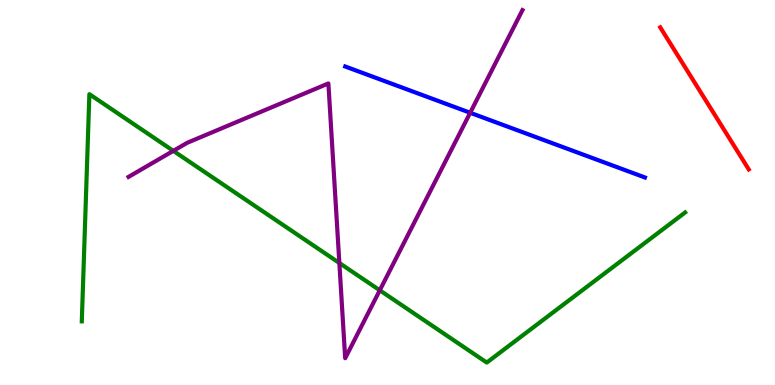[{'lines': ['blue', 'red'], 'intersections': []}, {'lines': ['green', 'red'], 'intersections': []}, {'lines': ['purple', 'red'], 'intersections': []}, {'lines': ['blue', 'green'], 'intersections': []}, {'lines': ['blue', 'purple'], 'intersections': [{'x': 6.07, 'y': 7.07}]}, {'lines': ['green', 'purple'], 'intersections': [{'x': 2.24, 'y': 6.08}, {'x': 4.38, 'y': 3.17}, {'x': 4.9, 'y': 2.46}]}]